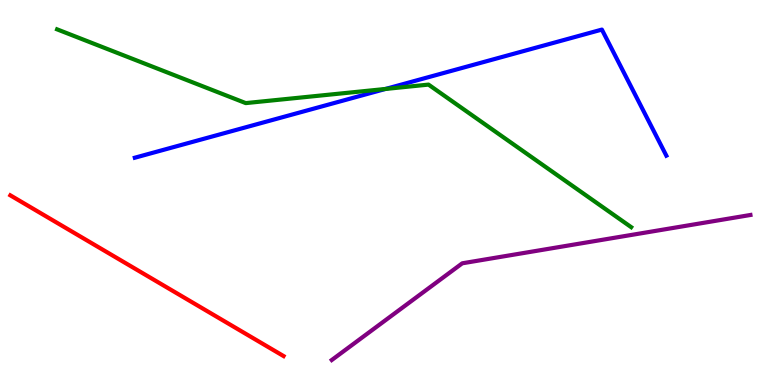[{'lines': ['blue', 'red'], 'intersections': []}, {'lines': ['green', 'red'], 'intersections': []}, {'lines': ['purple', 'red'], 'intersections': []}, {'lines': ['blue', 'green'], 'intersections': [{'x': 4.97, 'y': 7.69}]}, {'lines': ['blue', 'purple'], 'intersections': []}, {'lines': ['green', 'purple'], 'intersections': []}]